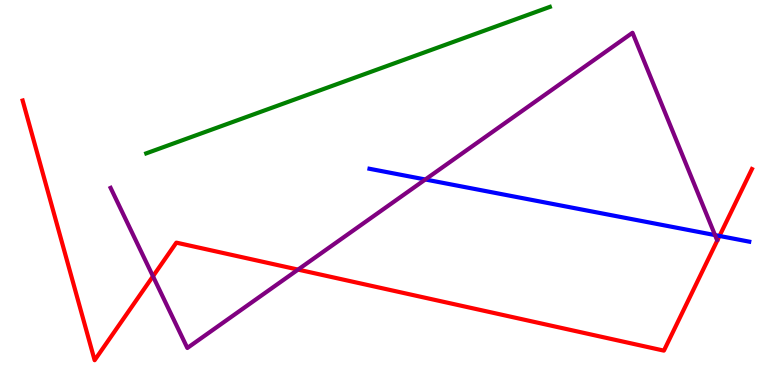[{'lines': ['blue', 'red'], 'intersections': [{'x': 9.28, 'y': 3.87}]}, {'lines': ['green', 'red'], 'intersections': []}, {'lines': ['purple', 'red'], 'intersections': [{'x': 1.97, 'y': 2.82}, {'x': 3.85, 'y': 3.0}]}, {'lines': ['blue', 'green'], 'intersections': []}, {'lines': ['blue', 'purple'], 'intersections': [{'x': 5.49, 'y': 5.34}, {'x': 9.23, 'y': 3.89}]}, {'lines': ['green', 'purple'], 'intersections': []}]